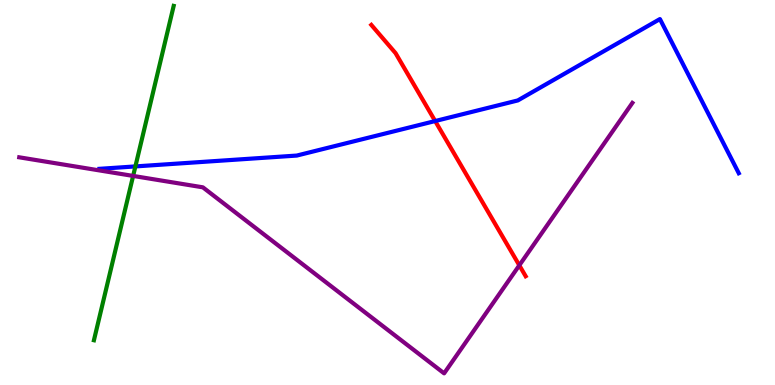[{'lines': ['blue', 'red'], 'intersections': [{'x': 5.62, 'y': 6.86}]}, {'lines': ['green', 'red'], 'intersections': []}, {'lines': ['purple', 'red'], 'intersections': [{'x': 6.7, 'y': 3.11}]}, {'lines': ['blue', 'green'], 'intersections': [{'x': 1.75, 'y': 5.68}]}, {'lines': ['blue', 'purple'], 'intersections': []}, {'lines': ['green', 'purple'], 'intersections': [{'x': 1.72, 'y': 5.43}]}]